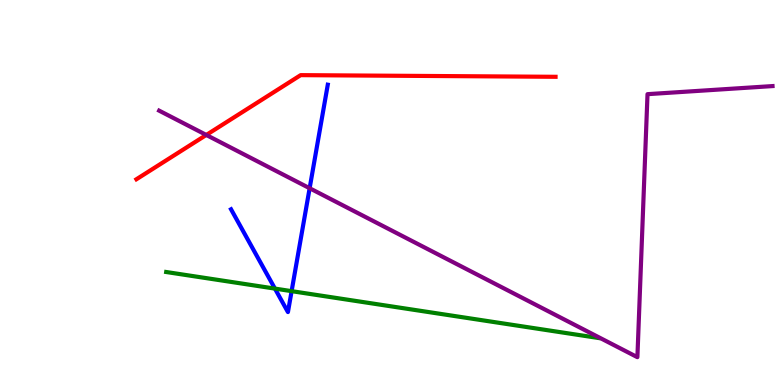[{'lines': ['blue', 'red'], 'intersections': []}, {'lines': ['green', 'red'], 'intersections': []}, {'lines': ['purple', 'red'], 'intersections': [{'x': 2.66, 'y': 6.49}]}, {'lines': ['blue', 'green'], 'intersections': [{'x': 3.55, 'y': 2.5}, {'x': 3.76, 'y': 2.44}]}, {'lines': ['blue', 'purple'], 'intersections': [{'x': 4.0, 'y': 5.11}]}, {'lines': ['green', 'purple'], 'intersections': []}]